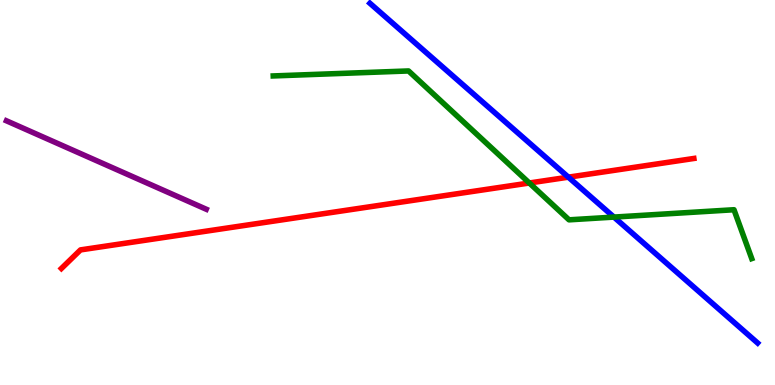[{'lines': ['blue', 'red'], 'intersections': [{'x': 7.33, 'y': 5.4}]}, {'lines': ['green', 'red'], 'intersections': [{'x': 6.83, 'y': 5.25}]}, {'lines': ['purple', 'red'], 'intersections': []}, {'lines': ['blue', 'green'], 'intersections': [{'x': 7.92, 'y': 4.36}]}, {'lines': ['blue', 'purple'], 'intersections': []}, {'lines': ['green', 'purple'], 'intersections': []}]